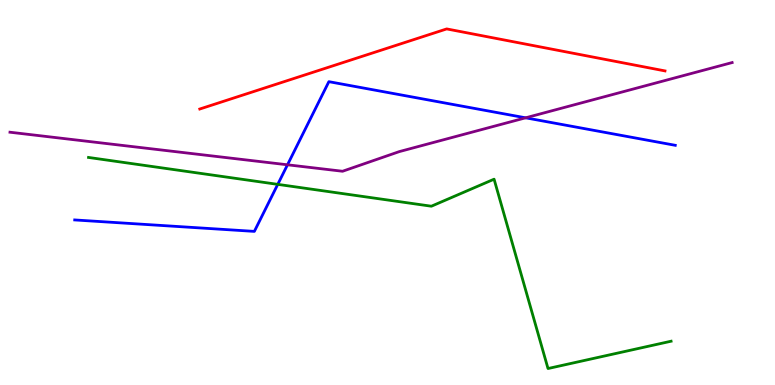[{'lines': ['blue', 'red'], 'intersections': []}, {'lines': ['green', 'red'], 'intersections': []}, {'lines': ['purple', 'red'], 'intersections': []}, {'lines': ['blue', 'green'], 'intersections': [{'x': 3.58, 'y': 5.21}]}, {'lines': ['blue', 'purple'], 'intersections': [{'x': 3.71, 'y': 5.72}, {'x': 6.78, 'y': 6.94}]}, {'lines': ['green', 'purple'], 'intersections': []}]